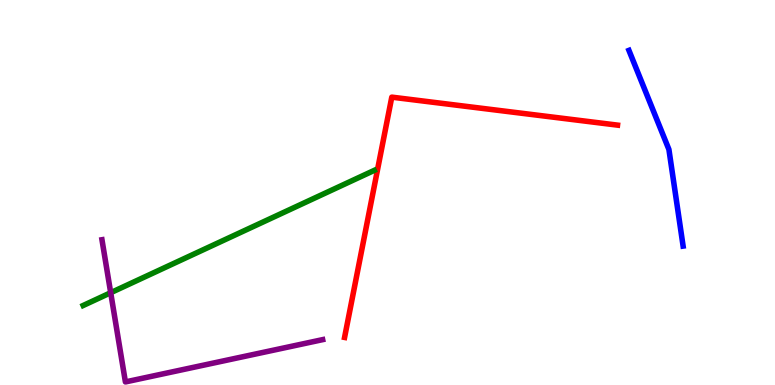[{'lines': ['blue', 'red'], 'intersections': []}, {'lines': ['green', 'red'], 'intersections': []}, {'lines': ['purple', 'red'], 'intersections': []}, {'lines': ['blue', 'green'], 'intersections': []}, {'lines': ['blue', 'purple'], 'intersections': []}, {'lines': ['green', 'purple'], 'intersections': [{'x': 1.43, 'y': 2.4}]}]